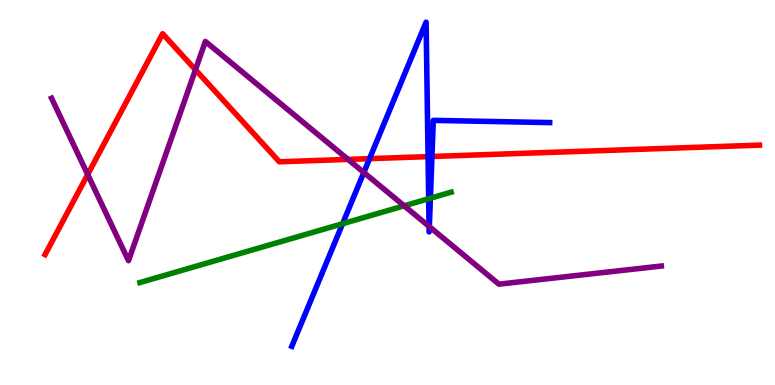[{'lines': ['blue', 'red'], 'intersections': [{'x': 4.77, 'y': 5.88}, {'x': 5.52, 'y': 5.93}, {'x': 5.57, 'y': 5.94}]}, {'lines': ['green', 'red'], 'intersections': []}, {'lines': ['purple', 'red'], 'intersections': [{'x': 1.13, 'y': 5.47}, {'x': 2.52, 'y': 8.19}, {'x': 4.49, 'y': 5.86}]}, {'lines': ['blue', 'green'], 'intersections': [{'x': 4.42, 'y': 4.19}, {'x': 5.53, 'y': 4.84}, {'x': 5.55, 'y': 4.85}]}, {'lines': ['blue', 'purple'], 'intersections': [{'x': 4.69, 'y': 5.52}, {'x': 5.54, 'y': 4.12}, {'x': 5.54, 'y': 4.11}]}, {'lines': ['green', 'purple'], 'intersections': [{'x': 5.22, 'y': 4.65}]}]